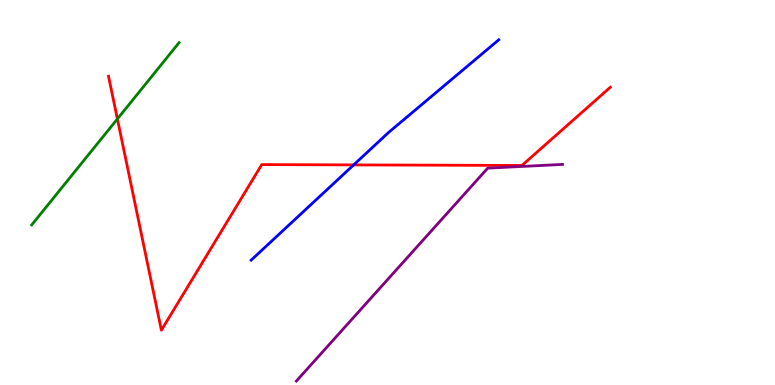[{'lines': ['blue', 'red'], 'intersections': [{'x': 4.56, 'y': 5.72}]}, {'lines': ['green', 'red'], 'intersections': [{'x': 1.51, 'y': 6.91}]}, {'lines': ['purple', 'red'], 'intersections': []}, {'lines': ['blue', 'green'], 'intersections': []}, {'lines': ['blue', 'purple'], 'intersections': []}, {'lines': ['green', 'purple'], 'intersections': []}]